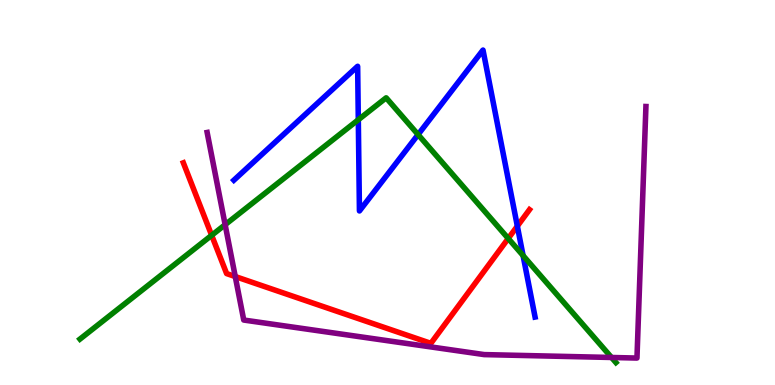[{'lines': ['blue', 'red'], 'intersections': [{'x': 6.68, 'y': 4.13}]}, {'lines': ['green', 'red'], 'intersections': [{'x': 2.73, 'y': 3.89}, {'x': 6.56, 'y': 3.81}]}, {'lines': ['purple', 'red'], 'intersections': [{'x': 3.04, 'y': 2.82}]}, {'lines': ['blue', 'green'], 'intersections': [{'x': 4.62, 'y': 6.89}, {'x': 5.39, 'y': 6.5}, {'x': 6.75, 'y': 3.36}]}, {'lines': ['blue', 'purple'], 'intersections': []}, {'lines': ['green', 'purple'], 'intersections': [{'x': 2.91, 'y': 4.16}, {'x': 7.89, 'y': 0.715}]}]